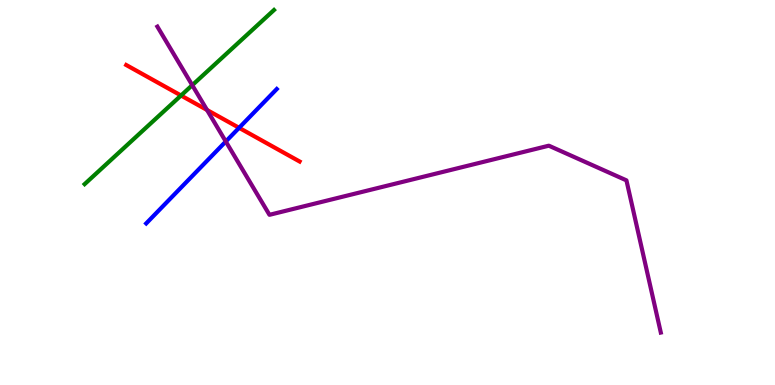[{'lines': ['blue', 'red'], 'intersections': [{'x': 3.08, 'y': 6.68}]}, {'lines': ['green', 'red'], 'intersections': [{'x': 2.34, 'y': 7.52}]}, {'lines': ['purple', 'red'], 'intersections': [{'x': 2.67, 'y': 7.14}]}, {'lines': ['blue', 'green'], 'intersections': []}, {'lines': ['blue', 'purple'], 'intersections': [{'x': 2.91, 'y': 6.32}]}, {'lines': ['green', 'purple'], 'intersections': [{'x': 2.48, 'y': 7.79}]}]